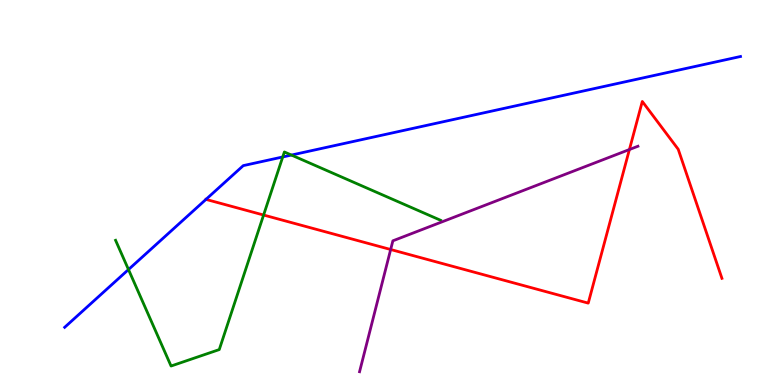[{'lines': ['blue', 'red'], 'intersections': [{'x': 2.66, 'y': 4.82}]}, {'lines': ['green', 'red'], 'intersections': [{'x': 3.4, 'y': 4.41}]}, {'lines': ['purple', 'red'], 'intersections': [{'x': 5.04, 'y': 3.52}, {'x': 8.12, 'y': 6.12}]}, {'lines': ['blue', 'green'], 'intersections': [{'x': 1.66, 'y': 3.0}, {'x': 3.65, 'y': 5.92}, {'x': 3.76, 'y': 5.97}]}, {'lines': ['blue', 'purple'], 'intersections': []}, {'lines': ['green', 'purple'], 'intersections': []}]